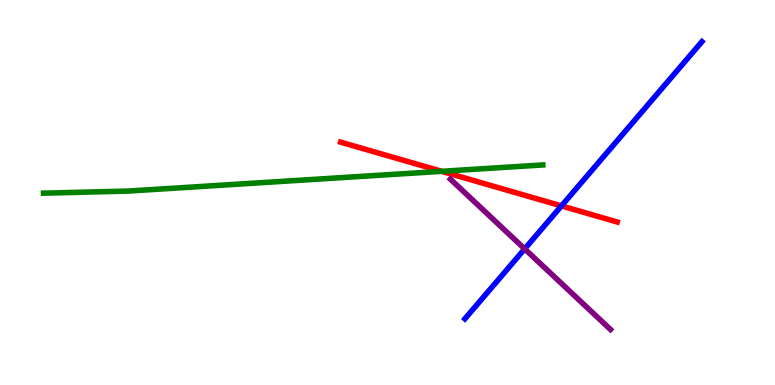[{'lines': ['blue', 'red'], 'intersections': [{'x': 7.24, 'y': 4.65}]}, {'lines': ['green', 'red'], 'intersections': [{'x': 5.7, 'y': 5.55}]}, {'lines': ['purple', 'red'], 'intersections': []}, {'lines': ['blue', 'green'], 'intersections': []}, {'lines': ['blue', 'purple'], 'intersections': [{'x': 6.77, 'y': 3.54}]}, {'lines': ['green', 'purple'], 'intersections': []}]